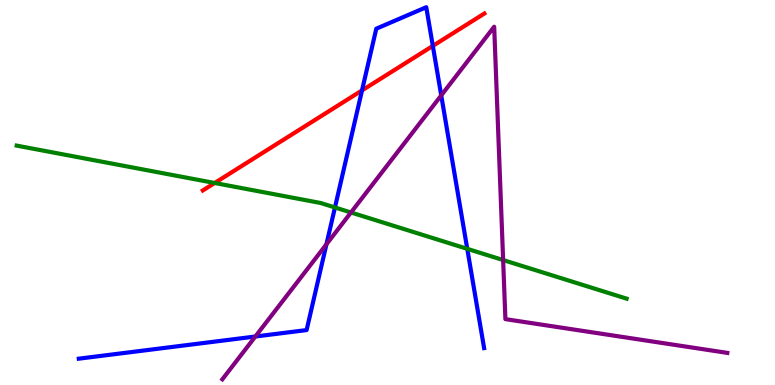[{'lines': ['blue', 'red'], 'intersections': [{'x': 4.67, 'y': 7.65}, {'x': 5.58, 'y': 8.81}]}, {'lines': ['green', 'red'], 'intersections': [{'x': 2.77, 'y': 5.25}]}, {'lines': ['purple', 'red'], 'intersections': []}, {'lines': ['blue', 'green'], 'intersections': [{'x': 4.32, 'y': 4.61}, {'x': 6.03, 'y': 3.54}]}, {'lines': ['blue', 'purple'], 'intersections': [{'x': 3.29, 'y': 1.26}, {'x': 4.21, 'y': 3.65}, {'x': 5.69, 'y': 7.52}]}, {'lines': ['green', 'purple'], 'intersections': [{'x': 4.53, 'y': 4.48}, {'x': 6.49, 'y': 3.25}]}]